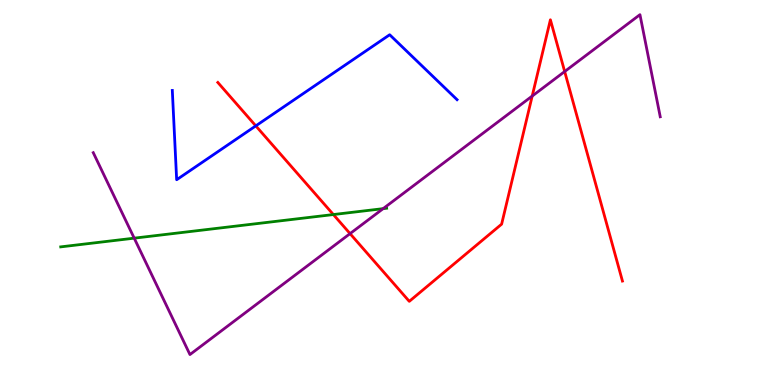[{'lines': ['blue', 'red'], 'intersections': [{'x': 3.3, 'y': 6.73}]}, {'lines': ['green', 'red'], 'intersections': [{'x': 4.3, 'y': 4.43}]}, {'lines': ['purple', 'red'], 'intersections': [{'x': 4.52, 'y': 3.93}, {'x': 6.87, 'y': 7.5}, {'x': 7.29, 'y': 8.14}]}, {'lines': ['blue', 'green'], 'intersections': []}, {'lines': ['blue', 'purple'], 'intersections': []}, {'lines': ['green', 'purple'], 'intersections': [{'x': 1.73, 'y': 3.81}, {'x': 4.94, 'y': 4.58}]}]